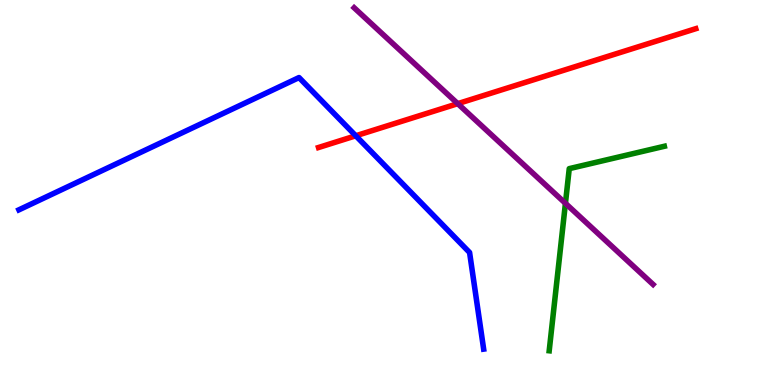[{'lines': ['blue', 'red'], 'intersections': [{'x': 4.59, 'y': 6.47}]}, {'lines': ['green', 'red'], 'intersections': []}, {'lines': ['purple', 'red'], 'intersections': [{'x': 5.91, 'y': 7.31}]}, {'lines': ['blue', 'green'], 'intersections': []}, {'lines': ['blue', 'purple'], 'intersections': []}, {'lines': ['green', 'purple'], 'intersections': [{'x': 7.3, 'y': 4.72}]}]